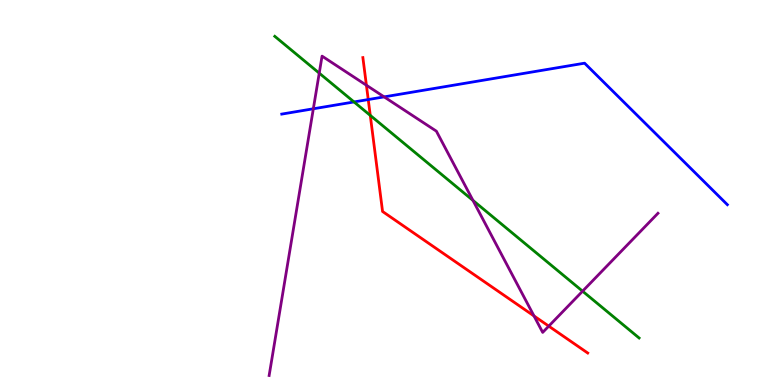[{'lines': ['blue', 'red'], 'intersections': [{'x': 4.75, 'y': 7.41}]}, {'lines': ['green', 'red'], 'intersections': [{'x': 4.78, 'y': 7.0}]}, {'lines': ['purple', 'red'], 'intersections': [{'x': 4.73, 'y': 7.79}, {'x': 6.89, 'y': 1.79}, {'x': 7.08, 'y': 1.53}]}, {'lines': ['blue', 'green'], 'intersections': [{'x': 4.57, 'y': 7.35}]}, {'lines': ['blue', 'purple'], 'intersections': [{'x': 4.04, 'y': 7.17}, {'x': 4.96, 'y': 7.48}]}, {'lines': ['green', 'purple'], 'intersections': [{'x': 4.12, 'y': 8.1}, {'x': 6.1, 'y': 4.79}, {'x': 7.52, 'y': 2.44}]}]